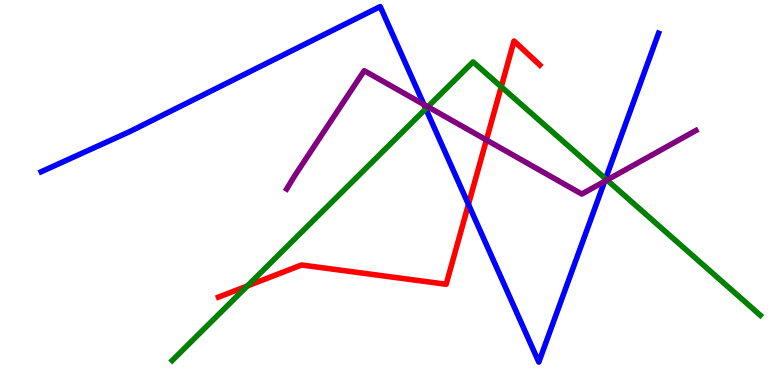[{'lines': ['blue', 'red'], 'intersections': [{'x': 6.04, 'y': 4.69}]}, {'lines': ['green', 'red'], 'intersections': [{'x': 3.19, 'y': 2.57}, {'x': 6.47, 'y': 7.75}]}, {'lines': ['purple', 'red'], 'intersections': [{'x': 6.28, 'y': 6.36}]}, {'lines': ['blue', 'green'], 'intersections': [{'x': 5.49, 'y': 7.17}, {'x': 7.81, 'y': 5.36}]}, {'lines': ['blue', 'purple'], 'intersections': [{'x': 5.47, 'y': 7.28}, {'x': 7.8, 'y': 5.29}]}, {'lines': ['green', 'purple'], 'intersections': [{'x': 5.52, 'y': 7.23}, {'x': 7.83, 'y': 5.32}]}]